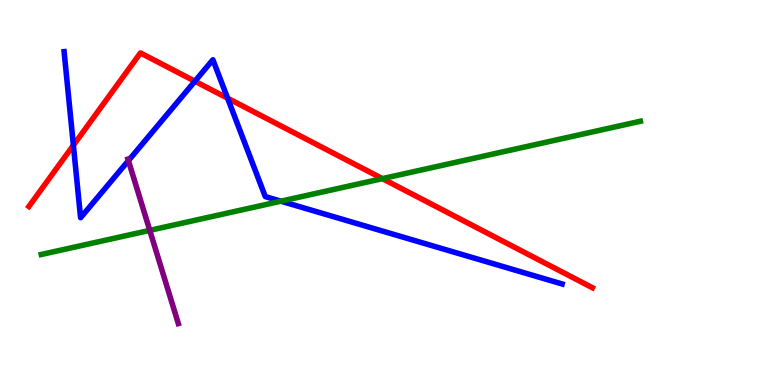[{'lines': ['blue', 'red'], 'intersections': [{'x': 0.947, 'y': 6.23}, {'x': 2.52, 'y': 7.89}, {'x': 2.94, 'y': 7.45}]}, {'lines': ['green', 'red'], 'intersections': [{'x': 4.93, 'y': 5.36}]}, {'lines': ['purple', 'red'], 'intersections': []}, {'lines': ['blue', 'green'], 'intersections': [{'x': 3.63, 'y': 4.77}]}, {'lines': ['blue', 'purple'], 'intersections': [{'x': 1.66, 'y': 5.83}]}, {'lines': ['green', 'purple'], 'intersections': [{'x': 1.93, 'y': 4.02}]}]